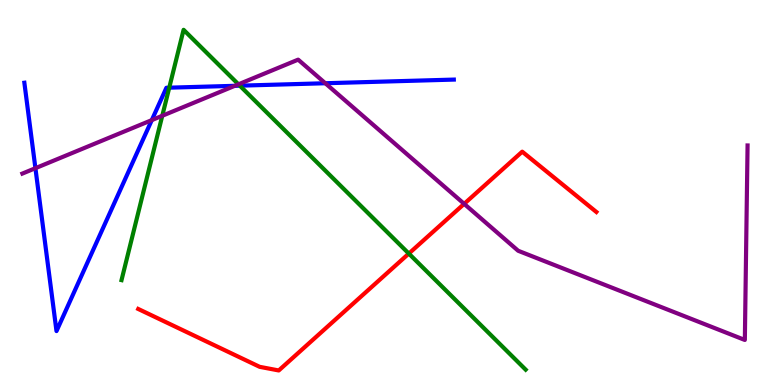[{'lines': ['blue', 'red'], 'intersections': []}, {'lines': ['green', 'red'], 'intersections': [{'x': 5.28, 'y': 3.41}]}, {'lines': ['purple', 'red'], 'intersections': [{'x': 5.99, 'y': 4.71}]}, {'lines': ['blue', 'green'], 'intersections': [{'x': 2.18, 'y': 7.72}, {'x': 3.09, 'y': 7.77}]}, {'lines': ['blue', 'purple'], 'intersections': [{'x': 0.457, 'y': 5.63}, {'x': 1.96, 'y': 6.88}, {'x': 3.03, 'y': 7.77}, {'x': 4.2, 'y': 7.84}]}, {'lines': ['green', 'purple'], 'intersections': [{'x': 2.09, 'y': 6.99}, {'x': 3.08, 'y': 7.81}]}]